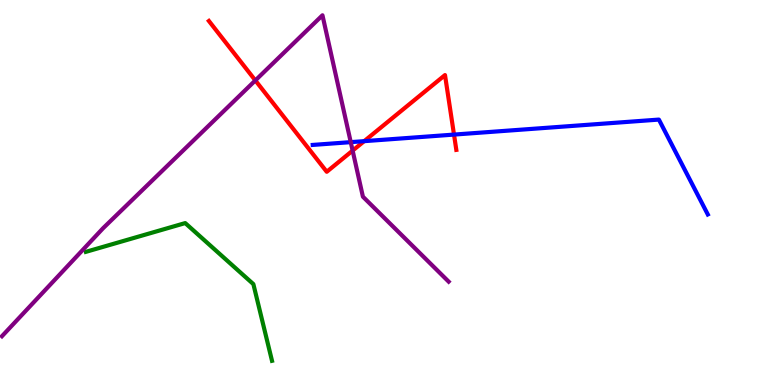[{'lines': ['blue', 'red'], 'intersections': [{'x': 4.7, 'y': 6.33}, {'x': 5.86, 'y': 6.5}]}, {'lines': ['green', 'red'], 'intersections': []}, {'lines': ['purple', 'red'], 'intersections': [{'x': 3.29, 'y': 7.91}, {'x': 4.55, 'y': 6.09}]}, {'lines': ['blue', 'green'], 'intersections': []}, {'lines': ['blue', 'purple'], 'intersections': [{'x': 4.53, 'y': 6.31}]}, {'lines': ['green', 'purple'], 'intersections': []}]